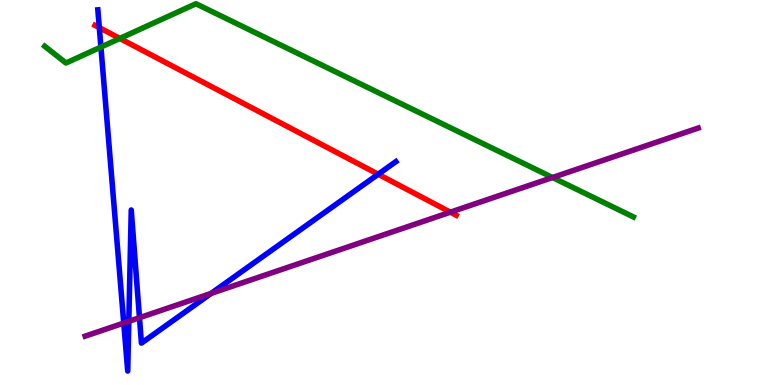[{'lines': ['blue', 'red'], 'intersections': [{'x': 1.28, 'y': 9.28}, {'x': 4.88, 'y': 5.47}]}, {'lines': ['green', 'red'], 'intersections': [{'x': 1.55, 'y': 9.0}]}, {'lines': ['purple', 'red'], 'intersections': [{'x': 5.81, 'y': 4.49}]}, {'lines': ['blue', 'green'], 'intersections': [{'x': 1.3, 'y': 8.78}]}, {'lines': ['blue', 'purple'], 'intersections': [{'x': 1.6, 'y': 1.61}, {'x': 1.66, 'y': 1.65}, {'x': 1.8, 'y': 1.75}, {'x': 2.72, 'y': 2.38}]}, {'lines': ['green', 'purple'], 'intersections': [{'x': 7.13, 'y': 5.39}]}]